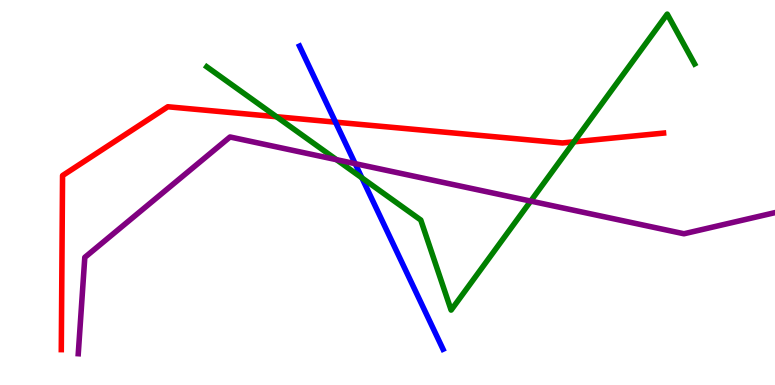[{'lines': ['blue', 'red'], 'intersections': [{'x': 4.33, 'y': 6.83}]}, {'lines': ['green', 'red'], 'intersections': [{'x': 3.57, 'y': 6.97}, {'x': 7.41, 'y': 6.32}]}, {'lines': ['purple', 'red'], 'intersections': []}, {'lines': ['blue', 'green'], 'intersections': [{'x': 4.67, 'y': 5.38}]}, {'lines': ['blue', 'purple'], 'intersections': [{'x': 4.58, 'y': 5.75}]}, {'lines': ['green', 'purple'], 'intersections': [{'x': 4.34, 'y': 5.85}, {'x': 6.85, 'y': 4.78}]}]